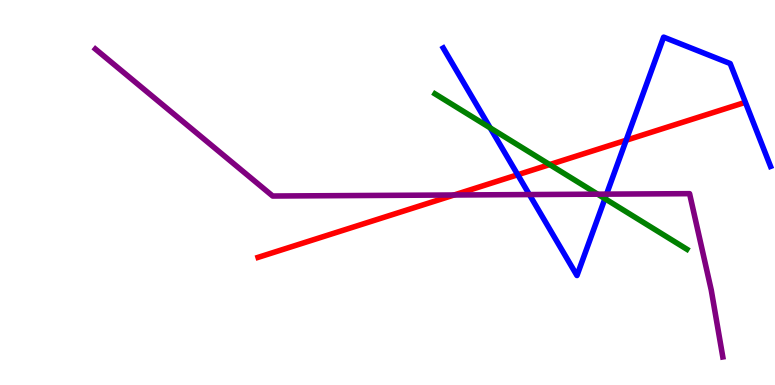[{'lines': ['blue', 'red'], 'intersections': [{'x': 6.68, 'y': 5.46}, {'x': 8.08, 'y': 6.36}]}, {'lines': ['green', 'red'], 'intersections': [{'x': 7.09, 'y': 5.73}]}, {'lines': ['purple', 'red'], 'intersections': [{'x': 5.86, 'y': 4.94}]}, {'lines': ['blue', 'green'], 'intersections': [{'x': 6.33, 'y': 6.68}, {'x': 7.81, 'y': 4.84}]}, {'lines': ['blue', 'purple'], 'intersections': [{'x': 6.83, 'y': 4.95}, {'x': 7.83, 'y': 4.96}]}, {'lines': ['green', 'purple'], 'intersections': [{'x': 7.71, 'y': 4.96}]}]